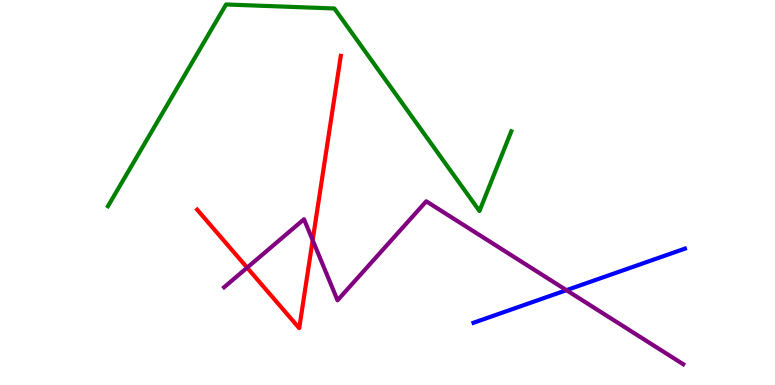[{'lines': ['blue', 'red'], 'intersections': []}, {'lines': ['green', 'red'], 'intersections': []}, {'lines': ['purple', 'red'], 'intersections': [{'x': 3.19, 'y': 3.05}, {'x': 4.03, 'y': 3.76}]}, {'lines': ['blue', 'green'], 'intersections': []}, {'lines': ['blue', 'purple'], 'intersections': [{'x': 7.31, 'y': 2.46}]}, {'lines': ['green', 'purple'], 'intersections': []}]